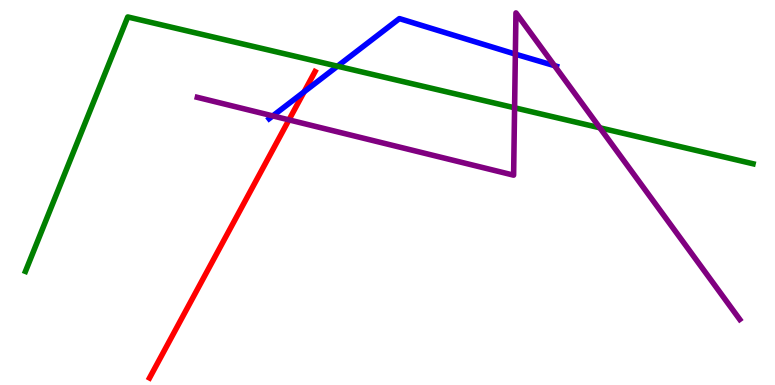[{'lines': ['blue', 'red'], 'intersections': [{'x': 3.92, 'y': 7.61}]}, {'lines': ['green', 'red'], 'intersections': []}, {'lines': ['purple', 'red'], 'intersections': [{'x': 3.73, 'y': 6.89}]}, {'lines': ['blue', 'green'], 'intersections': [{'x': 4.35, 'y': 8.28}]}, {'lines': ['blue', 'purple'], 'intersections': [{'x': 3.52, 'y': 6.99}, {'x': 6.65, 'y': 8.59}, {'x': 7.15, 'y': 8.29}]}, {'lines': ['green', 'purple'], 'intersections': [{'x': 6.64, 'y': 7.2}, {'x': 7.74, 'y': 6.68}]}]